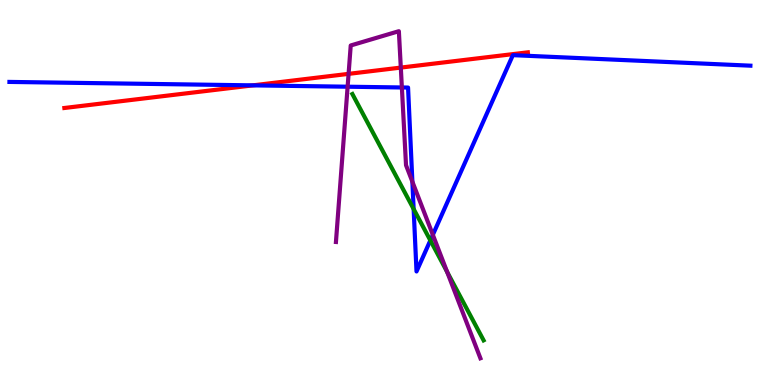[{'lines': ['blue', 'red'], 'intersections': [{'x': 3.26, 'y': 7.78}]}, {'lines': ['green', 'red'], 'intersections': []}, {'lines': ['purple', 'red'], 'intersections': [{'x': 4.5, 'y': 8.08}, {'x': 5.17, 'y': 8.24}]}, {'lines': ['blue', 'green'], 'intersections': [{'x': 5.34, 'y': 4.57}, {'x': 5.55, 'y': 3.76}]}, {'lines': ['blue', 'purple'], 'intersections': [{'x': 4.49, 'y': 7.75}, {'x': 5.19, 'y': 7.73}, {'x': 5.32, 'y': 5.28}, {'x': 5.59, 'y': 3.9}]}, {'lines': ['green', 'purple'], 'intersections': [{'x': 5.77, 'y': 2.94}]}]